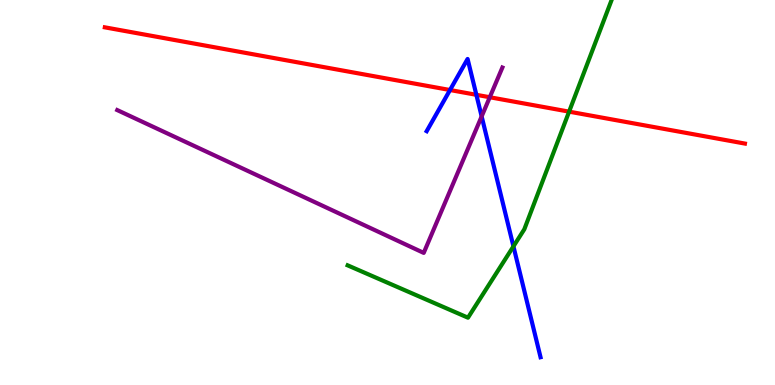[{'lines': ['blue', 'red'], 'intersections': [{'x': 5.81, 'y': 7.66}, {'x': 6.15, 'y': 7.54}]}, {'lines': ['green', 'red'], 'intersections': [{'x': 7.34, 'y': 7.1}]}, {'lines': ['purple', 'red'], 'intersections': [{'x': 6.32, 'y': 7.47}]}, {'lines': ['blue', 'green'], 'intersections': [{'x': 6.62, 'y': 3.6}]}, {'lines': ['blue', 'purple'], 'intersections': [{'x': 6.21, 'y': 6.98}]}, {'lines': ['green', 'purple'], 'intersections': []}]